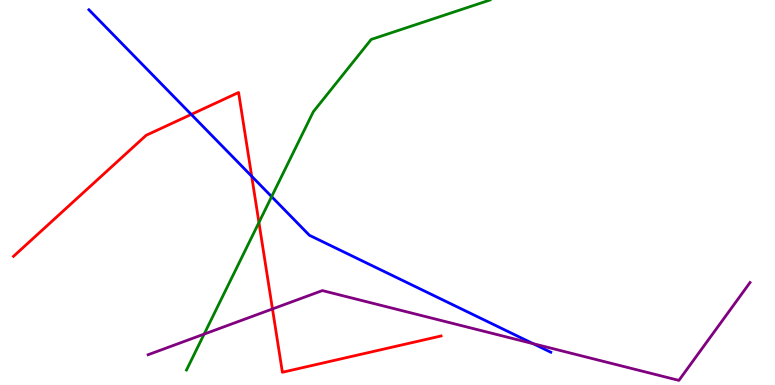[{'lines': ['blue', 'red'], 'intersections': [{'x': 2.47, 'y': 7.03}, {'x': 3.25, 'y': 5.42}]}, {'lines': ['green', 'red'], 'intersections': [{'x': 3.34, 'y': 4.22}]}, {'lines': ['purple', 'red'], 'intersections': [{'x': 3.52, 'y': 1.98}]}, {'lines': ['blue', 'green'], 'intersections': [{'x': 3.5, 'y': 4.89}]}, {'lines': ['blue', 'purple'], 'intersections': [{'x': 6.88, 'y': 1.07}]}, {'lines': ['green', 'purple'], 'intersections': [{'x': 2.63, 'y': 1.32}]}]